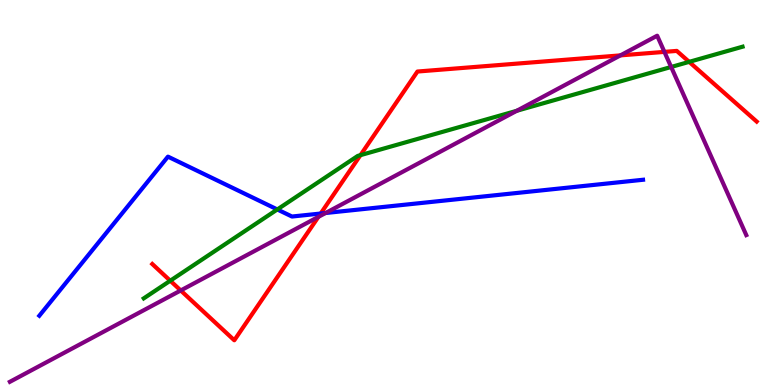[{'lines': ['blue', 'red'], 'intersections': [{'x': 4.14, 'y': 4.45}]}, {'lines': ['green', 'red'], 'intersections': [{'x': 2.2, 'y': 2.71}, {'x': 4.65, 'y': 5.97}, {'x': 8.89, 'y': 8.39}]}, {'lines': ['purple', 'red'], 'intersections': [{'x': 2.33, 'y': 2.46}, {'x': 4.11, 'y': 4.37}, {'x': 8.01, 'y': 8.56}, {'x': 8.57, 'y': 8.65}]}, {'lines': ['blue', 'green'], 'intersections': [{'x': 3.58, 'y': 4.56}]}, {'lines': ['blue', 'purple'], 'intersections': [{'x': 4.2, 'y': 4.47}]}, {'lines': ['green', 'purple'], 'intersections': [{'x': 6.67, 'y': 7.12}, {'x': 8.66, 'y': 8.26}]}]